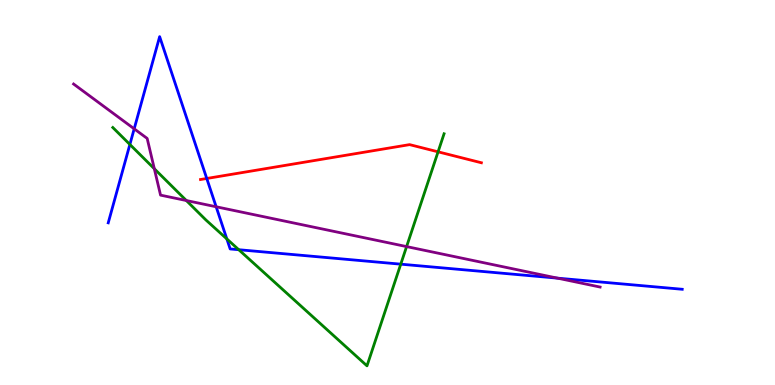[{'lines': ['blue', 'red'], 'intersections': [{'x': 2.67, 'y': 5.36}]}, {'lines': ['green', 'red'], 'intersections': [{'x': 5.65, 'y': 6.06}]}, {'lines': ['purple', 'red'], 'intersections': []}, {'lines': ['blue', 'green'], 'intersections': [{'x': 1.68, 'y': 6.25}, {'x': 2.93, 'y': 3.79}, {'x': 3.08, 'y': 3.51}, {'x': 5.17, 'y': 3.14}]}, {'lines': ['blue', 'purple'], 'intersections': [{'x': 1.73, 'y': 6.65}, {'x': 2.79, 'y': 4.63}, {'x': 7.19, 'y': 2.78}]}, {'lines': ['green', 'purple'], 'intersections': [{'x': 1.99, 'y': 5.62}, {'x': 2.4, 'y': 4.79}, {'x': 5.25, 'y': 3.6}]}]